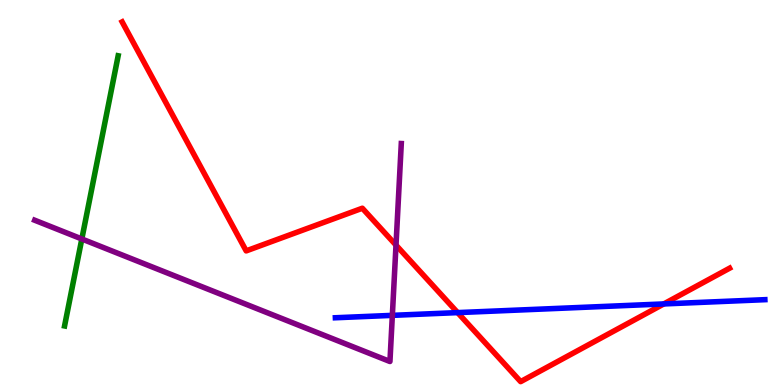[{'lines': ['blue', 'red'], 'intersections': [{'x': 5.9, 'y': 1.88}, {'x': 8.56, 'y': 2.11}]}, {'lines': ['green', 'red'], 'intersections': []}, {'lines': ['purple', 'red'], 'intersections': [{'x': 5.11, 'y': 3.63}]}, {'lines': ['blue', 'green'], 'intersections': []}, {'lines': ['blue', 'purple'], 'intersections': [{'x': 5.06, 'y': 1.81}]}, {'lines': ['green', 'purple'], 'intersections': [{'x': 1.06, 'y': 3.79}]}]